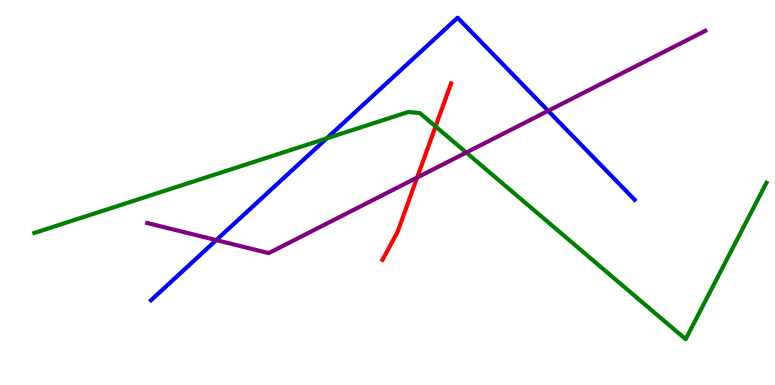[{'lines': ['blue', 'red'], 'intersections': []}, {'lines': ['green', 'red'], 'intersections': [{'x': 5.62, 'y': 6.72}]}, {'lines': ['purple', 'red'], 'intersections': [{'x': 5.38, 'y': 5.39}]}, {'lines': ['blue', 'green'], 'intersections': [{'x': 4.22, 'y': 6.41}]}, {'lines': ['blue', 'purple'], 'intersections': [{'x': 2.79, 'y': 3.76}, {'x': 7.07, 'y': 7.12}]}, {'lines': ['green', 'purple'], 'intersections': [{'x': 6.02, 'y': 6.04}]}]